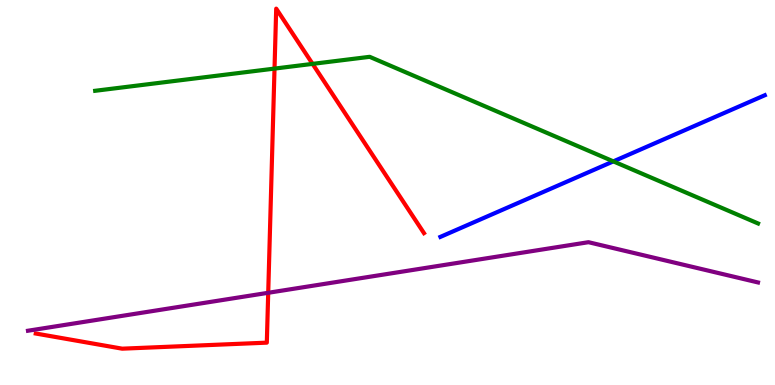[{'lines': ['blue', 'red'], 'intersections': []}, {'lines': ['green', 'red'], 'intersections': [{'x': 3.54, 'y': 8.22}, {'x': 4.03, 'y': 8.34}]}, {'lines': ['purple', 'red'], 'intersections': [{'x': 3.46, 'y': 2.4}]}, {'lines': ['blue', 'green'], 'intersections': [{'x': 7.91, 'y': 5.81}]}, {'lines': ['blue', 'purple'], 'intersections': []}, {'lines': ['green', 'purple'], 'intersections': []}]